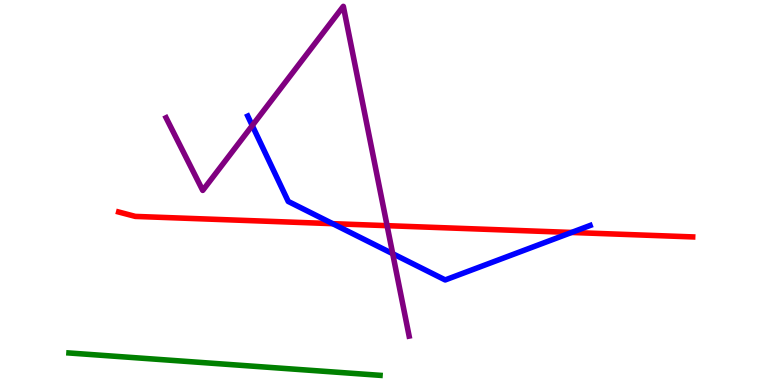[{'lines': ['blue', 'red'], 'intersections': [{'x': 4.29, 'y': 4.19}, {'x': 7.38, 'y': 3.96}]}, {'lines': ['green', 'red'], 'intersections': []}, {'lines': ['purple', 'red'], 'intersections': [{'x': 4.99, 'y': 4.14}]}, {'lines': ['blue', 'green'], 'intersections': []}, {'lines': ['blue', 'purple'], 'intersections': [{'x': 3.25, 'y': 6.74}, {'x': 5.07, 'y': 3.41}]}, {'lines': ['green', 'purple'], 'intersections': []}]